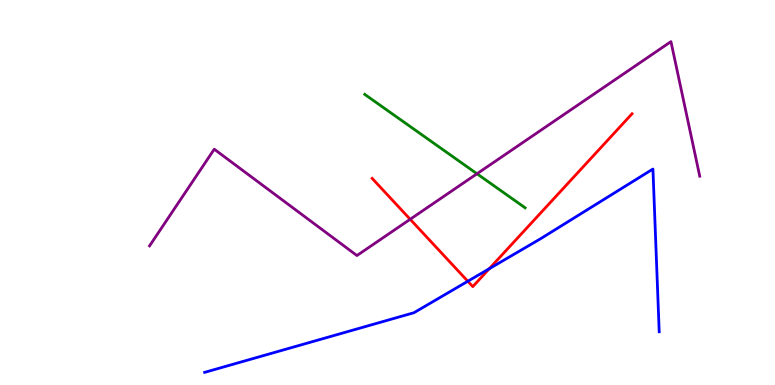[{'lines': ['blue', 'red'], 'intersections': [{'x': 6.04, 'y': 2.69}, {'x': 6.31, 'y': 3.02}]}, {'lines': ['green', 'red'], 'intersections': []}, {'lines': ['purple', 'red'], 'intersections': [{'x': 5.29, 'y': 4.3}]}, {'lines': ['blue', 'green'], 'intersections': []}, {'lines': ['blue', 'purple'], 'intersections': []}, {'lines': ['green', 'purple'], 'intersections': [{'x': 6.15, 'y': 5.49}]}]